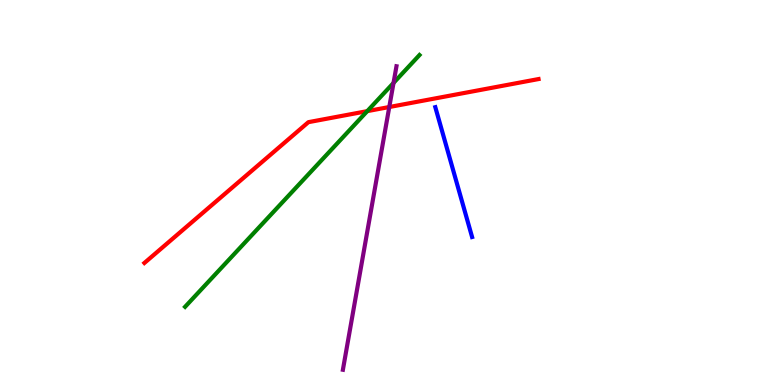[{'lines': ['blue', 'red'], 'intersections': []}, {'lines': ['green', 'red'], 'intersections': [{'x': 4.74, 'y': 7.11}]}, {'lines': ['purple', 'red'], 'intersections': [{'x': 5.02, 'y': 7.22}]}, {'lines': ['blue', 'green'], 'intersections': []}, {'lines': ['blue', 'purple'], 'intersections': []}, {'lines': ['green', 'purple'], 'intersections': [{'x': 5.08, 'y': 7.85}]}]